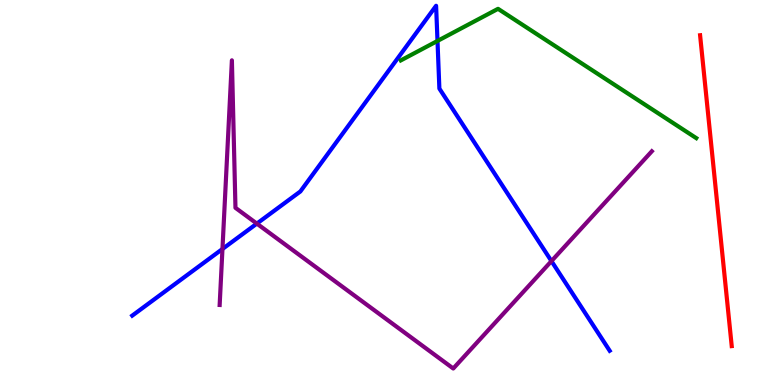[{'lines': ['blue', 'red'], 'intersections': []}, {'lines': ['green', 'red'], 'intersections': []}, {'lines': ['purple', 'red'], 'intersections': []}, {'lines': ['blue', 'green'], 'intersections': [{'x': 5.65, 'y': 8.94}]}, {'lines': ['blue', 'purple'], 'intersections': [{'x': 2.87, 'y': 3.53}, {'x': 3.31, 'y': 4.19}, {'x': 7.12, 'y': 3.22}]}, {'lines': ['green', 'purple'], 'intersections': []}]